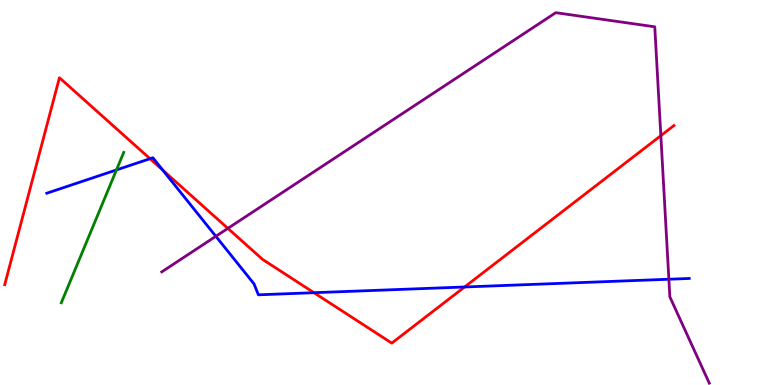[{'lines': ['blue', 'red'], 'intersections': [{'x': 1.94, 'y': 5.88}, {'x': 2.1, 'y': 5.58}, {'x': 4.05, 'y': 2.4}, {'x': 5.99, 'y': 2.55}]}, {'lines': ['green', 'red'], 'intersections': []}, {'lines': ['purple', 'red'], 'intersections': [{'x': 2.94, 'y': 4.07}, {'x': 8.53, 'y': 6.48}]}, {'lines': ['blue', 'green'], 'intersections': [{'x': 1.5, 'y': 5.59}]}, {'lines': ['blue', 'purple'], 'intersections': [{'x': 2.79, 'y': 3.86}, {'x': 8.63, 'y': 2.75}]}, {'lines': ['green', 'purple'], 'intersections': []}]